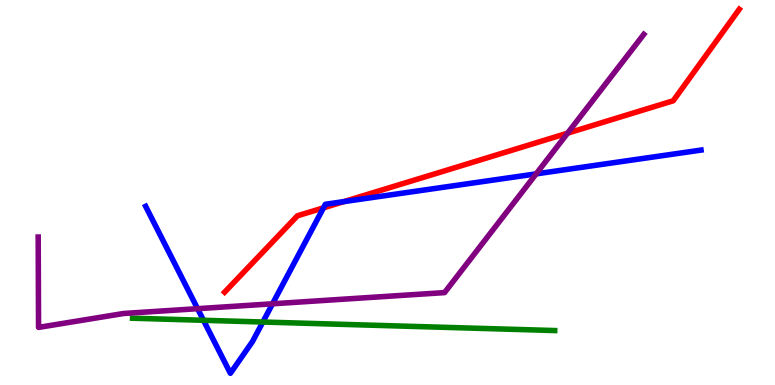[{'lines': ['blue', 'red'], 'intersections': [{'x': 4.17, 'y': 4.6}, {'x': 4.44, 'y': 4.76}]}, {'lines': ['green', 'red'], 'intersections': []}, {'lines': ['purple', 'red'], 'intersections': [{'x': 7.32, 'y': 6.54}]}, {'lines': ['blue', 'green'], 'intersections': [{'x': 2.63, 'y': 1.68}, {'x': 3.39, 'y': 1.64}]}, {'lines': ['blue', 'purple'], 'intersections': [{'x': 2.55, 'y': 1.98}, {'x': 3.52, 'y': 2.11}, {'x': 6.92, 'y': 5.48}]}, {'lines': ['green', 'purple'], 'intersections': []}]